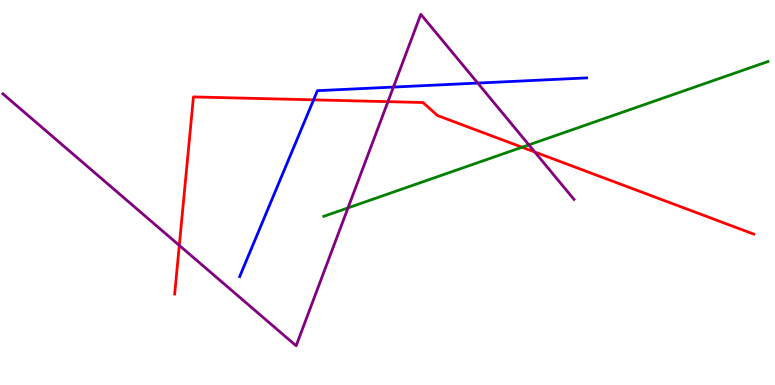[{'lines': ['blue', 'red'], 'intersections': [{'x': 4.05, 'y': 7.41}]}, {'lines': ['green', 'red'], 'intersections': [{'x': 6.74, 'y': 6.18}]}, {'lines': ['purple', 'red'], 'intersections': [{'x': 2.31, 'y': 3.63}, {'x': 5.01, 'y': 7.36}, {'x': 6.9, 'y': 6.05}]}, {'lines': ['blue', 'green'], 'intersections': []}, {'lines': ['blue', 'purple'], 'intersections': [{'x': 5.08, 'y': 7.74}, {'x': 6.16, 'y': 7.84}]}, {'lines': ['green', 'purple'], 'intersections': [{'x': 4.49, 'y': 4.6}, {'x': 6.82, 'y': 6.24}]}]